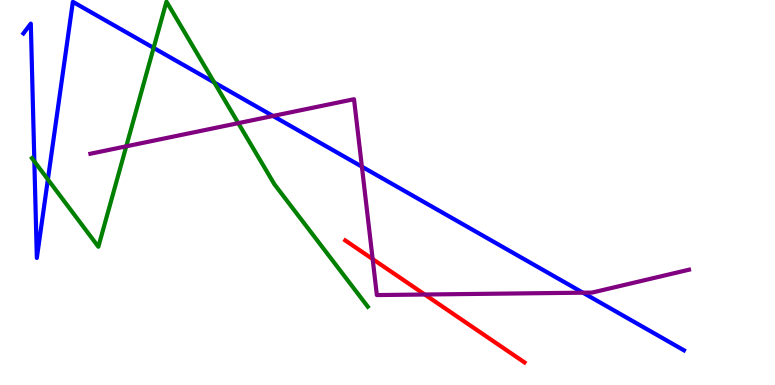[{'lines': ['blue', 'red'], 'intersections': []}, {'lines': ['green', 'red'], 'intersections': []}, {'lines': ['purple', 'red'], 'intersections': [{'x': 4.81, 'y': 3.27}, {'x': 5.48, 'y': 2.35}]}, {'lines': ['blue', 'green'], 'intersections': [{'x': 0.443, 'y': 5.81}, {'x': 0.618, 'y': 5.34}, {'x': 1.98, 'y': 8.76}, {'x': 2.76, 'y': 7.86}]}, {'lines': ['blue', 'purple'], 'intersections': [{'x': 3.52, 'y': 6.99}, {'x': 4.67, 'y': 5.67}, {'x': 7.52, 'y': 2.4}]}, {'lines': ['green', 'purple'], 'intersections': [{'x': 1.63, 'y': 6.2}, {'x': 3.07, 'y': 6.8}]}]